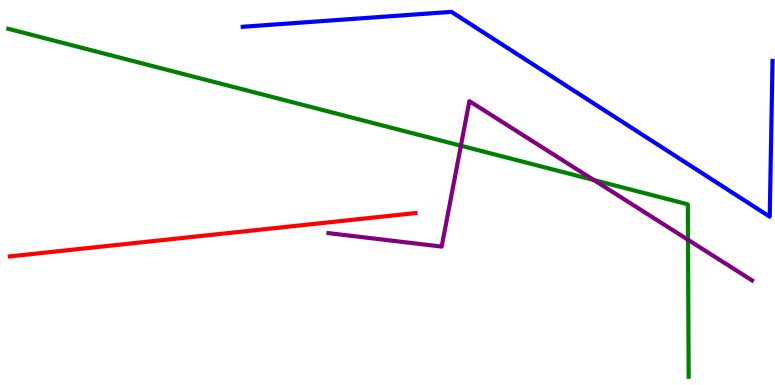[{'lines': ['blue', 'red'], 'intersections': []}, {'lines': ['green', 'red'], 'intersections': []}, {'lines': ['purple', 'red'], 'intersections': []}, {'lines': ['blue', 'green'], 'intersections': []}, {'lines': ['blue', 'purple'], 'intersections': []}, {'lines': ['green', 'purple'], 'intersections': [{'x': 5.95, 'y': 6.22}, {'x': 7.66, 'y': 5.32}, {'x': 8.88, 'y': 3.77}]}]